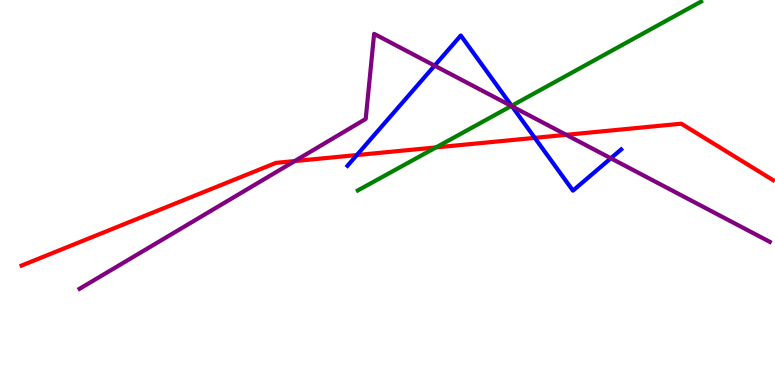[{'lines': ['blue', 'red'], 'intersections': [{'x': 4.6, 'y': 5.97}, {'x': 6.9, 'y': 6.42}]}, {'lines': ['green', 'red'], 'intersections': [{'x': 5.63, 'y': 6.17}]}, {'lines': ['purple', 'red'], 'intersections': [{'x': 3.8, 'y': 5.82}, {'x': 7.31, 'y': 6.5}]}, {'lines': ['blue', 'green'], 'intersections': [{'x': 6.6, 'y': 7.25}]}, {'lines': ['blue', 'purple'], 'intersections': [{'x': 5.61, 'y': 8.29}, {'x': 6.61, 'y': 7.24}, {'x': 7.88, 'y': 5.89}]}, {'lines': ['green', 'purple'], 'intersections': [{'x': 6.6, 'y': 7.25}]}]